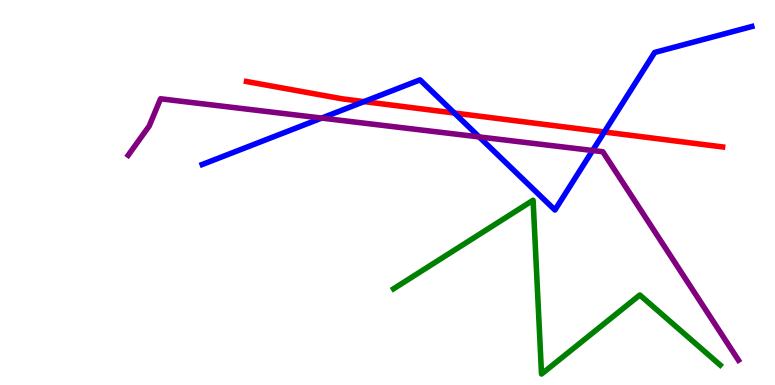[{'lines': ['blue', 'red'], 'intersections': [{'x': 4.7, 'y': 7.36}, {'x': 5.86, 'y': 7.06}, {'x': 7.8, 'y': 6.57}]}, {'lines': ['green', 'red'], 'intersections': []}, {'lines': ['purple', 'red'], 'intersections': []}, {'lines': ['blue', 'green'], 'intersections': []}, {'lines': ['blue', 'purple'], 'intersections': [{'x': 4.15, 'y': 6.93}, {'x': 6.18, 'y': 6.44}, {'x': 7.65, 'y': 6.09}]}, {'lines': ['green', 'purple'], 'intersections': []}]